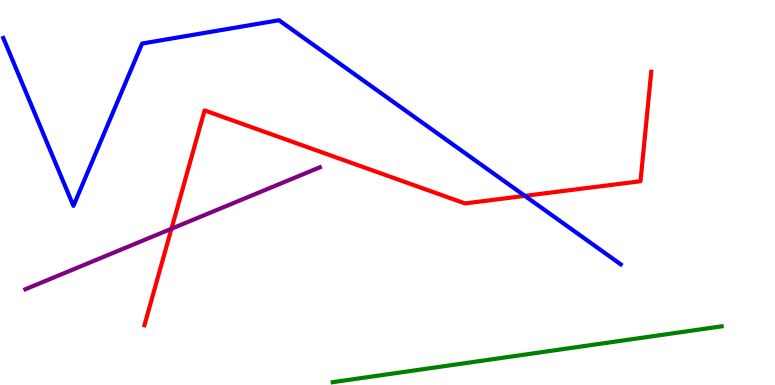[{'lines': ['blue', 'red'], 'intersections': [{'x': 6.77, 'y': 4.91}]}, {'lines': ['green', 'red'], 'intersections': []}, {'lines': ['purple', 'red'], 'intersections': [{'x': 2.21, 'y': 4.06}]}, {'lines': ['blue', 'green'], 'intersections': []}, {'lines': ['blue', 'purple'], 'intersections': []}, {'lines': ['green', 'purple'], 'intersections': []}]